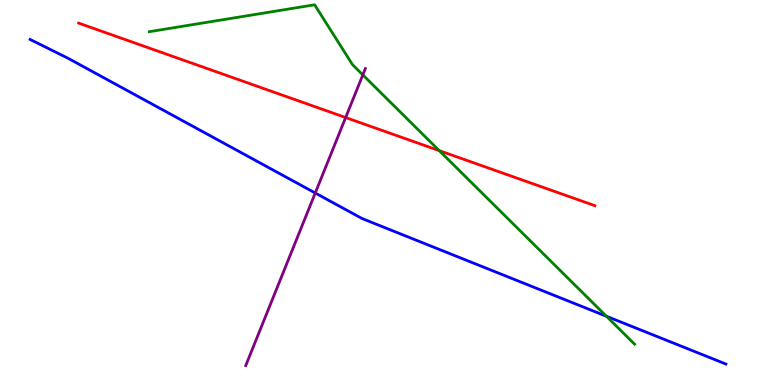[{'lines': ['blue', 'red'], 'intersections': []}, {'lines': ['green', 'red'], 'intersections': [{'x': 5.67, 'y': 6.09}]}, {'lines': ['purple', 'red'], 'intersections': [{'x': 4.46, 'y': 6.95}]}, {'lines': ['blue', 'green'], 'intersections': [{'x': 7.82, 'y': 1.79}]}, {'lines': ['blue', 'purple'], 'intersections': [{'x': 4.07, 'y': 4.99}]}, {'lines': ['green', 'purple'], 'intersections': [{'x': 4.68, 'y': 8.05}]}]